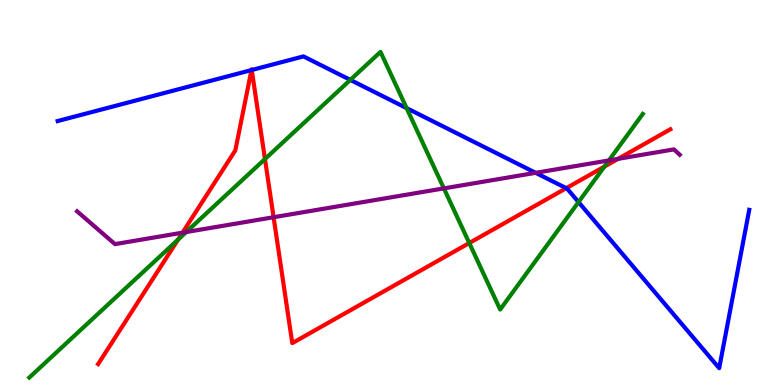[{'lines': ['blue', 'red'], 'intersections': [{'x': 3.24, 'y': 8.18}, {'x': 3.25, 'y': 8.18}, {'x': 7.31, 'y': 5.11}]}, {'lines': ['green', 'red'], 'intersections': [{'x': 2.3, 'y': 3.78}, {'x': 3.42, 'y': 5.87}, {'x': 6.06, 'y': 3.69}, {'x': 7.8, 'y': 5.67}]}, {'lines': ['purple', 'red'], 'intersections': [{'x': 2.35, 'y': 3.96}, {'x': 3.53, 'y': 4.36}, {'x': 7.98, 'y': 5.87}]}, {'lines': ['blue', 'green'], 'intersections': [{'x': 4.52, 'y': 7.92}, {'x': 5.25, 'y': 7.19}, {'x': 7.46, 'y': 4.75}]}, {'lines': ['blue', 'purple'], 'intersections': [{'x': 6.91, 'y': 5.51}]}, {'lines': ['green', 'purple'], 'intersections': [{'x': 2.4, 'y': 3.97}, {'x': 5.73, 'y': 5.11}, {'x': 7.86, 'y': 5.83}]}]